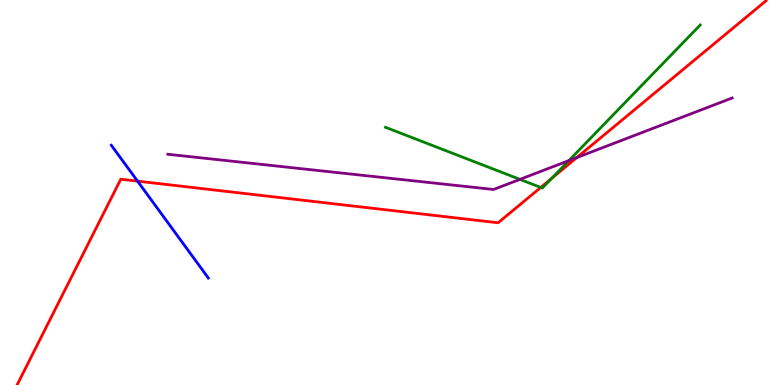[{'lines': ['blue', 'red'], 'intersections': [{'x': 1.77, 'y': 5.3}]}, {'lines': ['green', 'red'], 'intersections': [{'x': 6.98, 'y': 5.13}, {'x': 7.12, 'y': 5.36}]}, {'lines': ['purple', 'red'], 'intersections': [{'x': 7.44, 'y': 5.91}]}, {'lines': ['blue', 'green'], 'intersections': []}, {'lines': ['blue', 'purple'], 'intersections': []}, {'lines': ['green', 'purple'], 'intersections': [{'x': 6.71, 'y': 5.34}, {'x': 7.34, 'y': 5.83}]}]